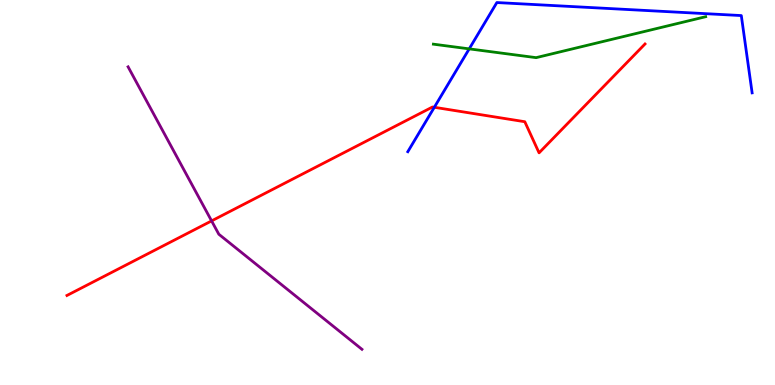[{'lines': ['blue', 'red'], 'intersections': [{'x': 5.6, 'y': 7.21}]}, {'lines': ['green', 'red'], 'intersections': []}, {'lines': ['purple', 'red'], 'intersections': [{'x': 2.73, 'y': 4.26}]}, {'lines': ['blue', 'green'], 'intersections': [{'x': 6.05, 'y': 8.73}]}, {'lines': ['blue', 'purple'], 'intersections': []}, {'lines': ['green', 'purple'], 'intersections': []}]